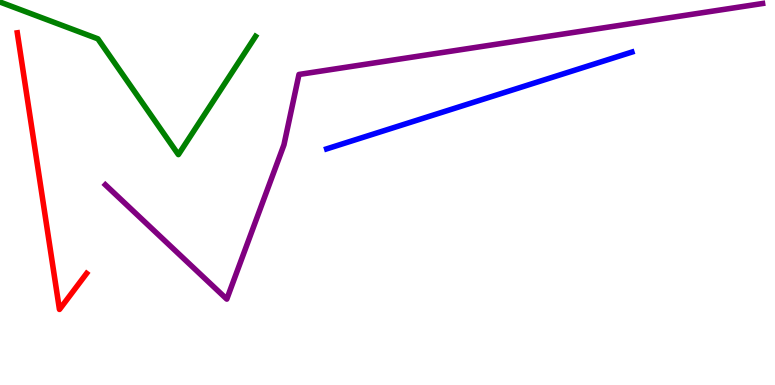[{'lines': ['blue', 'red'], 'intersections': []}, {'lines': ['green', 'red'], 'intersections': []}, {'lines': ['purple', 'red'], 'intersections': []}, {'lines': ['blue', 'green'], 'intersections': []}, {'lines': ['blue', 'purple'], 'intersections': []}, {'lines': ['green', 'purple'], 'intersections': []}]